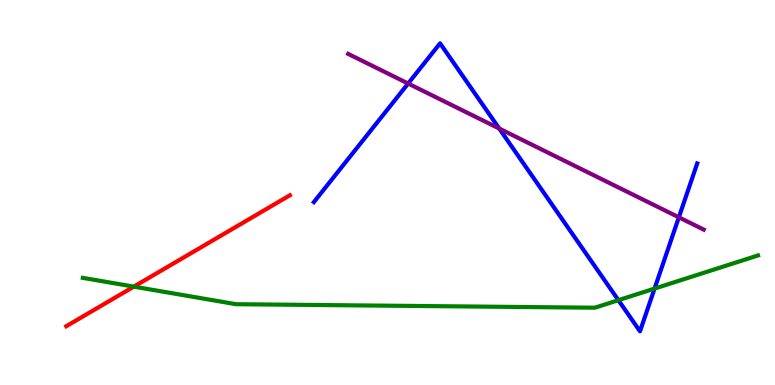[{'lines': ['blue', 'red'], 'intersections': []}, {'lines': ['green', 'red'], 'intersections': [{'x': 1.73, 'y': 2.55}]}, {'lines': ['purple', 'red'], 'intersections': []}, {'lines': ['blue', 'green'], 'intersections': [{'x': 7.98, 'y': 2.2}, {'x': 8.45, 'y': 2.5}]}, {'lines': ['blue', 'purple'], 'intersections': [{'x': 5.27, 'y': 7.83}, {'x': 6.44, 'y': 6.66}, {'x': 8.76, 'y': 4.36}]}, {'lines': ['green', 'purple'], 'intersections': []}]